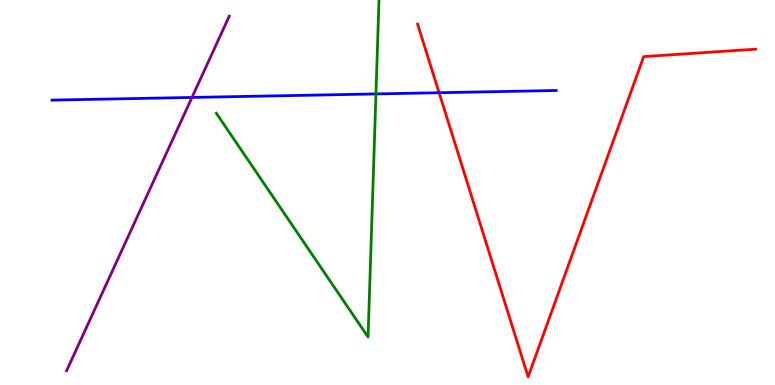[{'lines': ['blue', 'red'], 'intersections': [{'x': 5.67, 'y': 7.59}]}, {'lines': ['green', 'red'], 'intersections': []}, {'lines': ['purple', 'red'], 'intersections': []}, {'lines': ['blue', 'green'], 'intersections': [{'x': 4.85, 'y': 7.56}]}, {'lines': ['blue', 'purple'], 'intersections': [{'x': 2.48, 'y': 7.47}]}, {'lines': ['green', 'purple'], 'intersections': []}]